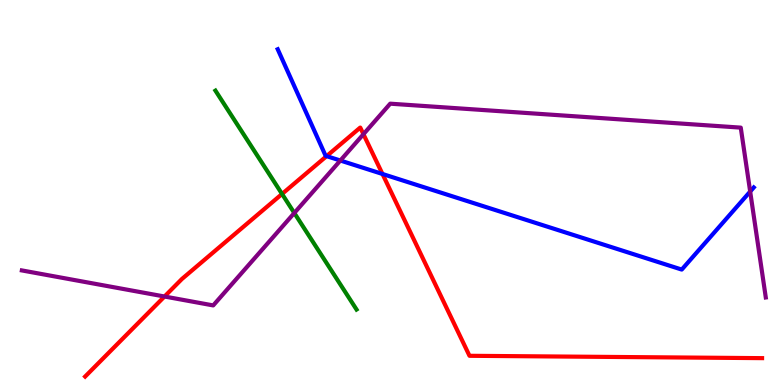[{'lines': ['blue', 'red'], 'intersections': [{'x': 4.21, 'y': 5.94}, {'x': 4.94, 'y': 5.48}]}, {'lines': ['green', 'red'], 'intersections': [{'x': 3.64, 'y': 4.96}]}, {'lines': ['purple', 'red'], 'intersections': [{'x': 2.12, 'y': 2.3}, {'x': 4.69, 'y': 6.51}]}, {'lines': ['blue', 'green'], 'intersections': []}, {'lines': ['blue', 'purple'], 'intersections': [{'x': 4.39, 'y': 5.83}, {'x': 9.68, 'y': 5.02}]}, {'lines': ['green', 'purple'], 'intersections': [{'x': 3.8, 'y': 4.47}]}]